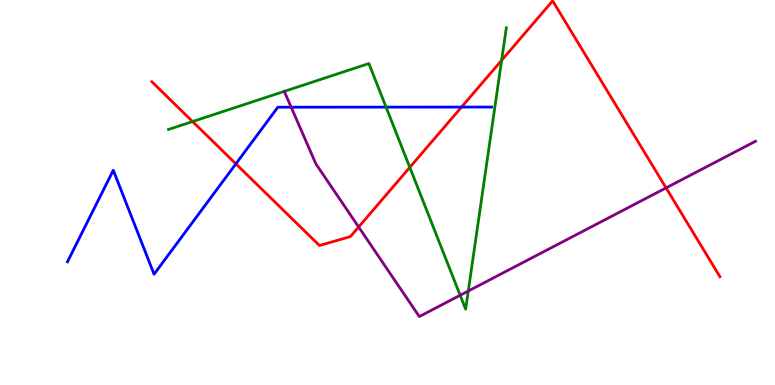[{'lines': ['blue', 'red'], 'intersections': [{'x': 3.04, 'y': 5.74}, {'x': 5.96, 'y': 7.22}]}, {'lines': ['green', 'red'], 'intersections': [{'x': 2.48, 'y': 6.84}, {'x': 5.29, 'y': 5.65}, {'x': 6.47, 'y': 8.43}]}, {'lines': ['purple', 'red'], 'intersections': [{'x': 4.63, 'y': 4.1}, {'x': 8.59, 'y': 5.12}]}, {'lines': ['blue', 'green'], 'intersections': [{'x': 4.98, 'y': 7.22}]}, {'lines': ['blue', 'purple'], 'intersections': [{'x': 3.76, 'y': 7.22}]}, {'lines': ['green', 'purple'], 'intersections': [{'x': 5.94, 'y': 2.33}, {'x': 6.04, 'y': 2.44}]}]